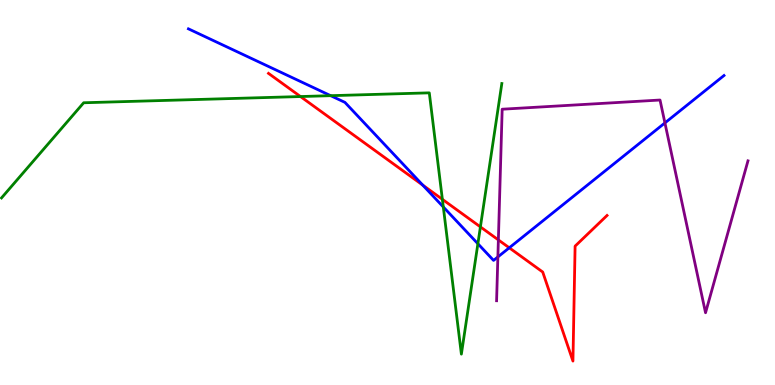[{'lines': ['blue', 'red'], 'intersections': [{'x': 5.45, 'y': 5.19}, {'x': 6.57, 'y': 3.56}]}, {'lines': ['green', 'red'], 'intersections': [{'x': 3.88, 'y': 7.49}, {'x': 5.71, 'y': 4.82}, {'x': 6.2, 'y': 4.11}]}, {'lines': ['purple', 'red'], 'intersections': [{'x': 6.43, 'y': 3.77}]}, {'lines': ['blue', 'green'], 'intersections': [{'x': 4.27, 'y': 7.51}, {'x': 5.72, 'y': 4.62}, {'x': 6.17, 'y': 3.67}]}, {'lines': ['blue', 'purple'], 'intersections': [{'x': 6.42, 'y': 3.33}, {'x': 8.58, 'y': 6.81}]}, {'lines': ['green', 'purple'], 'intersections': []}]